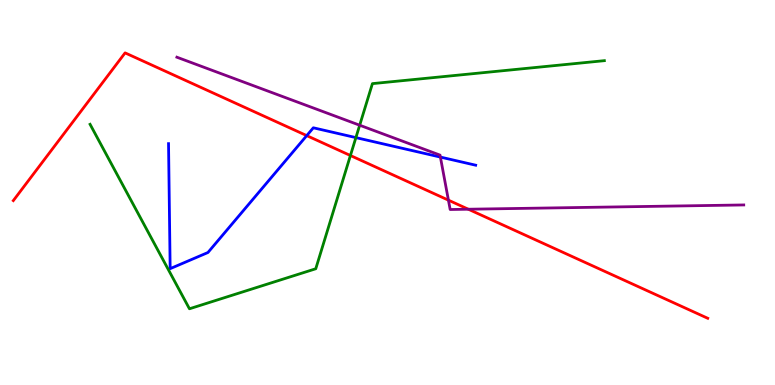[{'lines': ['blue', 'red'], 'intersections': [{'x': 3.96, 'y': 6.48}]}, {'lines': ['green', 'red'], 'intersections': [{'x': 4.52, 'y': 5.96}]}, {'lines': ['purple', 'red'], 'intersections': [{'x': 5.79, 'y': 4.8}, {'x': 6.04, 'y': 4.57}]}, {'lines': ['blue', 'green'], 'intersections': [{'x': 4.59, 'y': 6.43}]}, {'lines': ['blue', 'purple'], 'intersections': [{'x': 5.68, 'y': 5.92}]}, {'lines': ['green', 'purple'], 'intersections': [{'x': 4.64, 'y': 6.75}]}]